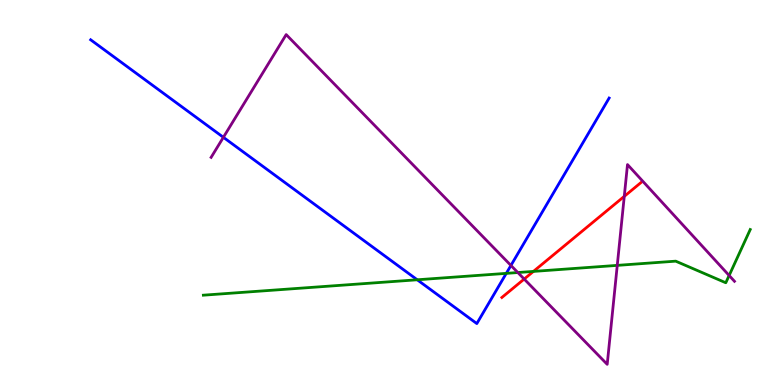[{'lines': ['blue', 'red'], 'intersections': []}, {'lines': ['green', 'red'], 'intersections': [{'x': 6.88, 'y': 2.95}]}, {'lines': ['purple', 'red'], 'intersections': [{'x': 6.76, 'y': 2.75}, {'x': 8.06, 'y': 4.9}]}, {'lines': ['blue', 'green'], 'intersections': [{'x': 5.38, 'y': 2.73}, {'x': 6.53, 'y': 2.9}]}, {'lines': ['blue', 'purple'], 'intersections': [{'x': 2.88, 'y': 6.43}, {'x': 6.59, 'y': 3.11}]}, {'lines': ['green', 'purple'], 'intersections': [{'x': 6.68, 'y': 2.92}, {'x': 7.96, 'y': 3.11}, {'x': 9.41, 'y': 2.84}]}]